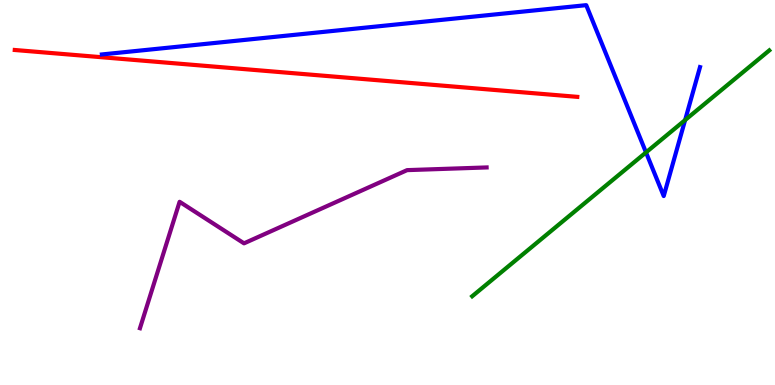[{'lines': ['blue', 'red'], 'intersections': []}, {'lines': ['green', 'red'], 'intersections': []}, {'lines': ['purple', 'red'], 'intersections': []}, {'lines': ['blue', 'green'], 'intersections': [{'x': 8.34, 'y': 6.04}, {'x': 8.84, 'y': 6.88}]}, {'lines': ['blue', 'purple'], 'intersections': []}, {'lines': ['green', 'purple'], 'intersections': []}]